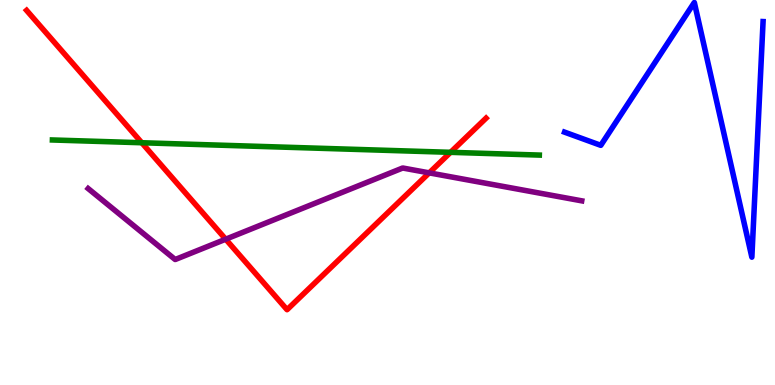[{'lines': ['blue', 'red'], 'intersections': []}, {'lines': ['green', 'red'], 'intersections': [{'x': 1.83, 'y': 6.29}, {'x': 5.81, 'y': 6.04}]}, {'lines': ['purple', 'red'], 'intersections': [{'x': 2.91, 'y': 3.79}, {'x': 5.54, 'y': 5.51}]}, {'lines': ['blue', 'green'], 'intersections': []}, {'lines': ['blue', 'purple'], 'intersections': []}, {'lines': ['green', 'purple'], 'intersections': []}]